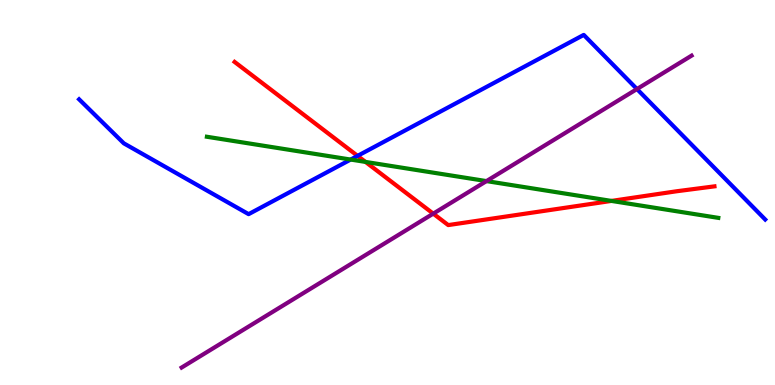[{'lines': ['blue', 'red'], 'intersections': [{'x': 4.61, 'y': 5.95}]}, {'lines': ['green', 'red'], 'intersections': [{'x': 4.72, 'y': 5.79}, {'x': 7.89, 'y': 4.78}]}, {'lines': ['purple', 'red'], 'intersections': [{'x': 5.59, 'y': 4.45}]}, {'lines': ['blue', 'green'], 'intersections': [{'x': 4.52, 'y': 5.86}]}, {'lines': ['blue', 'purple'], 'intersections': [{'x': 8.22, 'y': 7.69}]}, {'lines': ['green', 'purple'], 'intersections': [{'x': 6.28, 'y': 5.3}]}]